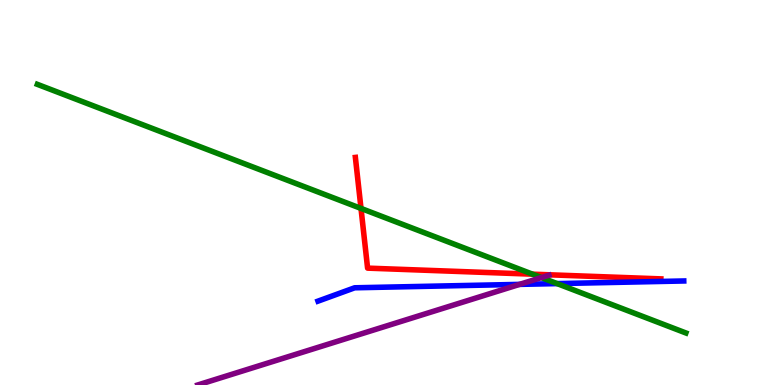[{'lines': ['blue', 'red'], 'intersections': []}, {'lines': ['green', 'red'], 'intersections': [{'x': 4.66, 'y': 4.59}, {'x': 6.87, 'y': 2.88}]}, {'lines': ['purple', 'red'], 'intersections': []}, {'lines': ['blue', 'green'], 'intersections': [{'x': 7.19, 'y': 2.63}]}, {'lines': ['blue', 'purple'], 'intersections': [{'x': 6.7, 'y': 2.61}]}, {'lines': ['green', 'purple'], 'intersections': [{'x': 6.99, 'y': 2.79}]}]